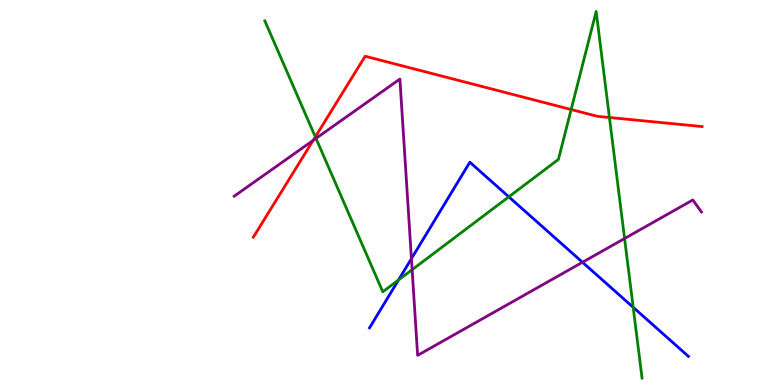[{'lines': ['blue', 'red'], 'intersections': []}, {'lines': ['green', 'red'], 'intersections': [{'x': 4.07, 'y': 6.44}, {'x': 7.37, 'y': 7.16}, {'x': 7.86, 'y': 6.95}]}, {'lines': ['purple', 'red'], 'intersections': [{'x': 4.04, 'y': 6.35}]}, {'lines': ['blue', 'green'], 'intersections': [{'x': 5.14, 'y': 2.73}, {'x': 6.57, 'y': 4.89}, {'x': 8.17, 'y': 2.02}]}, {'lines': ['blue', 'purple'], 'intersections': [{'x': 5.31, 'y': 3.28}, {'x': 7.52, 'y': 3.19}]}, {'lines': ['green', 'purple'], 'intersections': [{'x': 4.08, 'y': 6.41}, {'x': 5.32, 'y': 2.99}, {'x': 8.06, 'y': 3.81}]}]